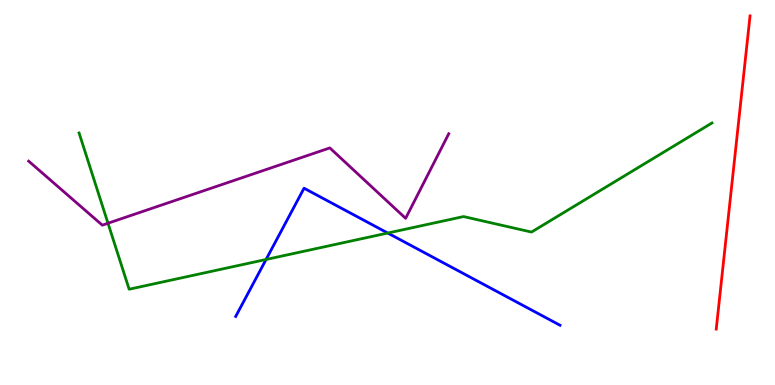[{'lines': ['blue', 'red'], 'intersections': []}, {'lines': ['green', 'red'], 'intersections': []}, {'lines': ['purple', 'red'], 'intersections': []}, {'lines': ['blue', 'green'], 'intersections': [{'x': 3.43, 'y': 3.26}, {'x': 5.0, 'y': 3.95}]}, {'lines': ['blue', 'purple'], 'intersections': []}, {'lines': ['green', 'purple'], 'intersections': [{'x': 1.39, 'y': 4.2}]}]